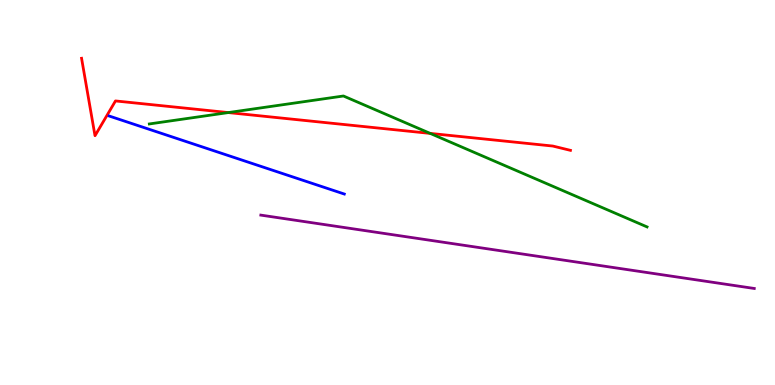[{'lines': ['blue', 'red'], 'intersections': []}, {'lines': ['green', 'red'], 'intersections': [{'x': 2.95, 'y': 7.08}, {'x': 5.55, 'y': 6.54}]}, {'lines': ['purple', 'red'], 'intersections': []}, {'lines': ['blue', 'green'], 'intersections': []}, {'lines': ['blue', 'purple'], 'intersections': []}, {'lines': ['green', 'purple'], 'intersections': []}]